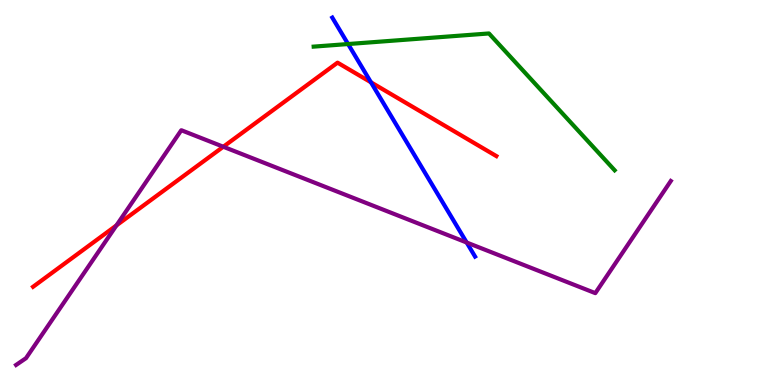[{'lines': ['blue', 'red'], 'intersections': [{'x': 4.79, 'y': 7.86}]}, {'lines': ['green', 'red'], 'intersections': []}, {'lines': ['purple', 'red'], 'intersections': [{'x': 1.5, 'y': 4.15}, {'x': 2.88, 'y': 6.19}]}, {'lines': ['blue', 'green'], 'intersections': [{'x': 4.49, 'y': 8.86}]}, {'lines': ['blue', 'purple'], 'intersections': [{'x': 6.02, 'y': 3.7}]}, {'lines': ['green', 'purple'], 'intersections': []}]